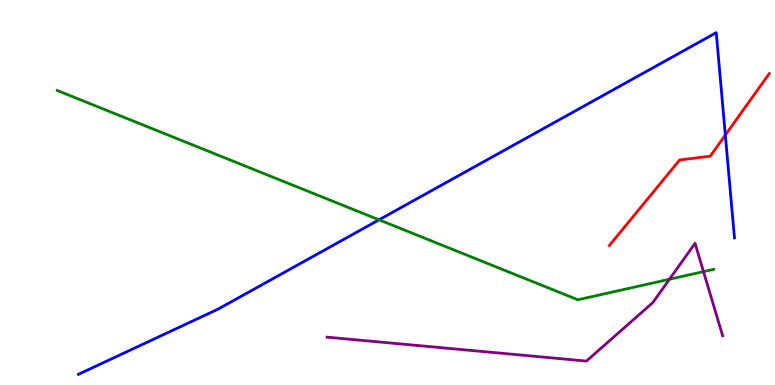[{'lines': ['blue', 'red'], 'intersections': [{'x': 9.36, 'y': 6.49}]}, {'lines': ['green', 'red'], 'intersections': []}, {'lines': ['purple', 'red'], 'intersections': []}, {'lines': ['blue', 'green'], 'intersections': [{'x': 4.89, 'y': 4.29}]}, {'lines': ['blue', 'purple'], 'intersections': []}, {'lines': ['green', 'purple'], 'intersections': [{'x': 8.64, 'y': 2.75}, {'x': 9.08, 'y': 2.95}]}]